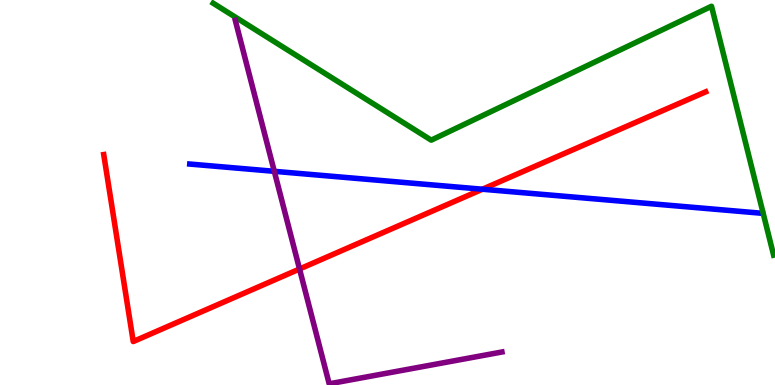[{'lines': ['blue', 'red'], 'intersections': [{'x': 6.22, 'y': 5.09}]}, {'lines': ['green', 'red'], 'intersections': []}, {'lines': ['purple', 'red'], 'intersections': [{'x': 3.86, 'y': 3.01}]}, {'lines': ['blue', 'green'], 'intersections': []}, {'lines': ['blue', 'purple'], 'intersections': [{'x': 3.54, 'y': 5.55}]}, {'lines': ['green', 'purple'], 'intersections': []}]